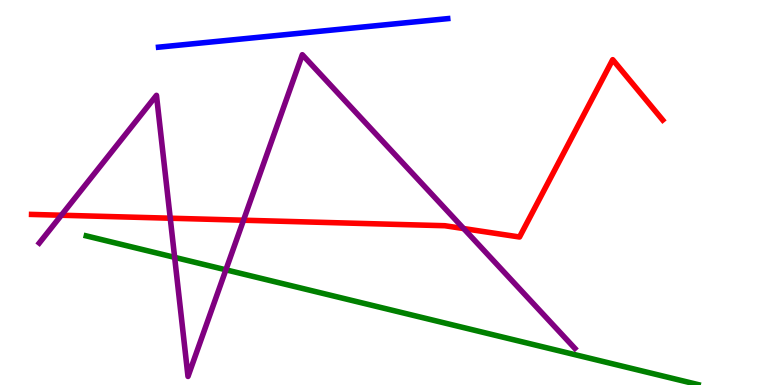[{'lines': ['blue', 'red'], 'intersections': []}, {'lines': ['green', 'red'], 'intersections': []}, {'lines': ['purple', 'red'], 'intersections': [{'x': 0.792, 'y': 4.41}, {'x': 2.2, 'y': 4.33}, {'x': 3.14, 'y': 4.28}, {'x': 5.98, 'y': 4.06}]}, {'lines': ['blue', 'green'], 'intersections': []}, {'lines': ['blue', 'purple'], 'intersections': []}, {'lines': ['green', 'purple'], 'intersections': [{'x': 2.25, 'y': 3.32}, {'x': 2.91, 'y': 2.99}]}]